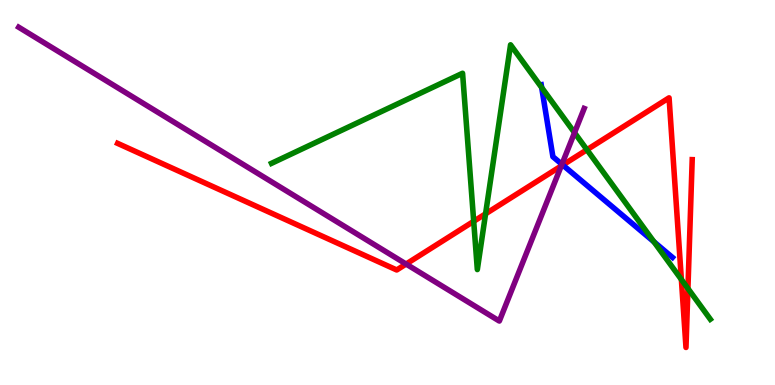[{'lines': ['blue', 'red'], 'intersections': [{'x': 7.26, 'y': 5.71}]}, {'lines': ['green', 'red'], 'intersections': [{'x': 6.11, 'y': 4.25}, {'x': 6.27, 'y': 4.45}, {'x': 7.57, 'y': 6.11}, {'x': 8.79, 'y': 2.74}, {'x': 8.88, 'y': 2.51}]}, {'lines': ['purple', 'red'], 'intersections': [{'x': 5.24, 'y': 3.14}, {'x': 7.24, 'y': 5.69}]}, {'lines': ['blue', 'green'], 'intersections': [{'x': 6.99, 'y': 7.73}, {'x': 8.44, 'y': 3.72}]}, {'lines': ['blue', 'purple'], 'intersections': [{'x': 7.25, 'y': 5.73}]}, {'lines': ['green', 'purple'], 'intersections': [{'x': 7.41, 'y': 6.55}]}]